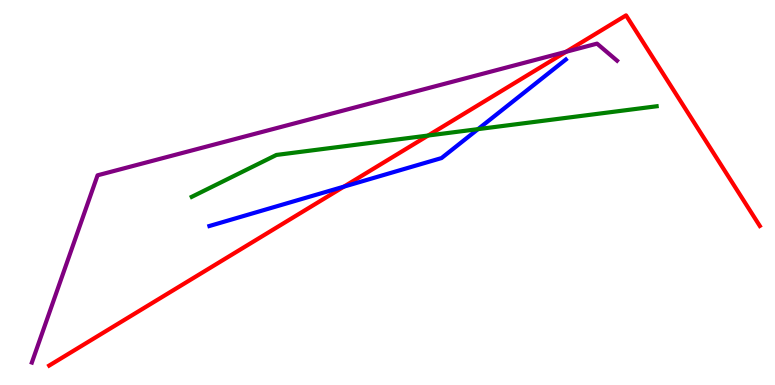[{'lines': ['blue', 'red'], 'intersections': [{'x': 4.44, 'y': 5.15}]}, {'lines': ['green', 'red'], 'intersections': [{'x': 5.52, 'y': 6.48}]}, {'lines': ['purple', 'red'], 'intersections': [{'x': 7.3, 'y': 8.65}]}, {'lines': ['blue', 'green'], 'intersections': [{'x': 6.17, 'y': 6.65}]}, {'lines': ['blue', 'purple'], 'intersections': []}, {'lines': ['green', 'purple'], 'intersections': []}]